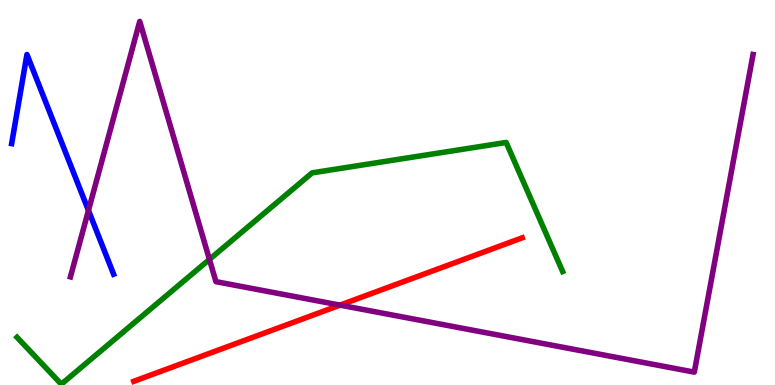[{'lines': ['blue', 'red'], 'intersections': []}, {'lines': ['green', 'red'], 'intersections': []}, {'lines': ['purple', 'red'], 'intersections': [{'x': 4.39, 'y': 2.07}]}, {'lines': ['blue', 'green'], 'intersections': []}, {'lines': ['blue', 'purple'], 'intersections': [{'x': 1.14, 'y': 4.53}]}, {'lines': ['green', 'purple'], 'intersections': [{'x': 2.7, 'y': 3.26}]}]